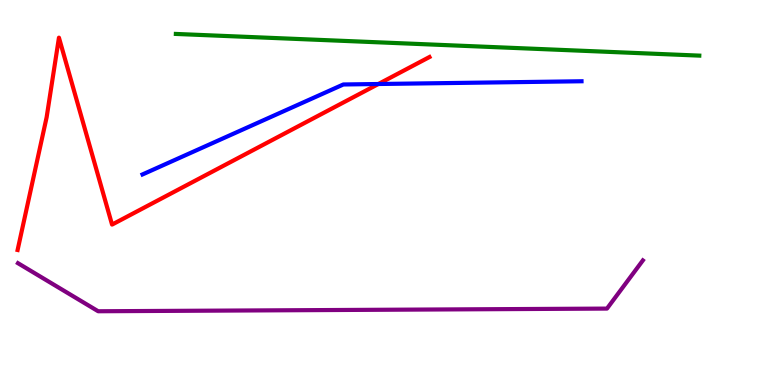[{'lines': ['blue', 'red'], 'intersections': [{'x': 4.88, 'y': 7.82}]}, {'lines': ['green', 'red'], 'intersections': []}, {'lines': ['purple', 'red'], 'intersections': []}, {'lines': ['blue', 'green'], 'intersections': []}, {'lines': ['blue', 'purple'], 'intersections': []}, {'lines': ['green', 'purple'], 'intersections': []}]